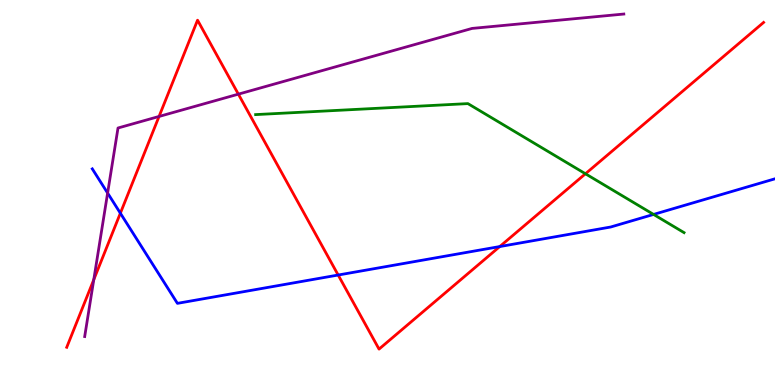[{'lines': ['blue', 'red'], 'intersections': [{'x': 1.55, 'y': 4.46}, {'x': 4.36, 'y': 2.86}, {'x': 6.45, 'y': 3.6}]}, {'lines': ['green', 'red'], 'intersections': [{'x': 7.55, 'y': 5.49}]}, {'lines': ['purple', 'red'], 'intersections': [{'x': 1.21, 'y': 2.74}, {'x': 2.05, 'y': 6.98}, {'x': 3.08, 'y': 7.55}]}, {'lines': ['blue', 'green'], 'intersections': [{'x': 8.43, 'y': 4.43}]}, {'lines': ['blue', 'purple'], 'intersections': [{'x': 1.39, 'y': 4.99}]}, {'lines': ['green', 'purple'], 'intersections': []}]